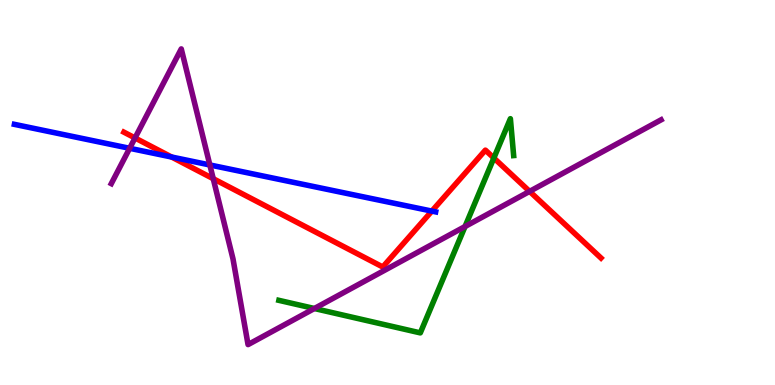[{'lines': ['blue', 'red'], 'intersections': [{'x': 2.21, 'y': 5.92}, {'x': 5.57, 'y': 4.52}]}, {'lines': ['green', 'red'], 'intersections': [{'x': 6.37, 'y': 5.9}]}, {'lines': ['purple', 'red'], 'intersections': [{'x': 1.74, 'y': 6.42}, {'x': 2.75, 'y': 5.36}, {'x': 6.83, 'y': 5.03}]}, {'lines': ['blue', 'green'], 'intersections': []}, {'lines': ['blue', 'purple'], 'intersections': [{'x': 1.67, 'y': 6.15}, {'x': 2.71, 'y': 5.72}]}, {'lines': ['green', 'purple'], 'intersections': [{'x': 4.06, 'y': 1.99}, {'x': 6.0, 'y': 4.12}]}]